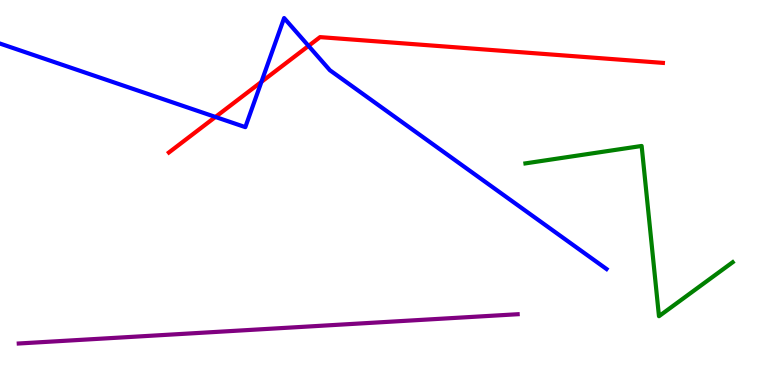[{'lines': ['blue', 'red'], 'intersections': [{'x': 2.78, 'y': 6.96}, {'x': 3.37, 'y': 7.87}, {'x': 3.98, 'y': 8.81}]}, {'lines': ['green', 'red'], 'intersections': []}, {'lines': ['purple', 'red'], 'intersections': []}, {'lines': ['blue', 'green'], 'intersections': []}, {'lines': ['blue', 'purple'], 'intersections': []}, {'lines': ['green', 'purple'], 'intersections': []}]